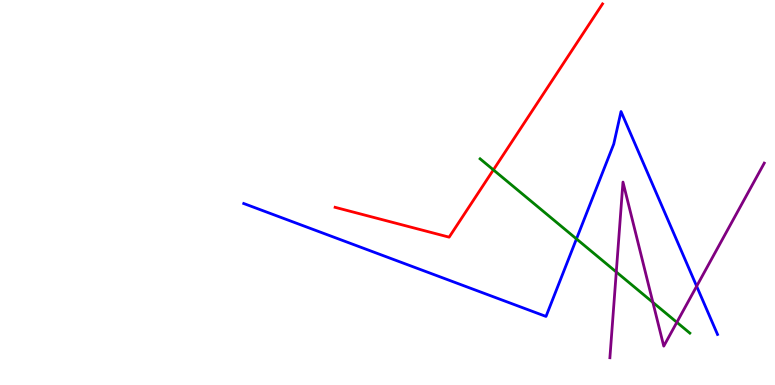[{'lines': ['blue', 'red'], 'intersections': []}, {'lines': ['green', 'red'], 'intersections': [{'x': 6.37, 'y': 5.59}]}, {'lines': ['purple', 'red'], 'intersections': []}, {'lines': ['blue', 'green'], 'intersections': [{'x': 7.44, 'y': 3.79}]}, {'lines': ['blue', 'purple'], 'intersections': [{'x': 8.99, 'y': 2.57}]}, {'lines': ['green', 'purple'], 'intersections': [{'x': 7.95, 'y': 2.94}, {'x': 8.42, 'y': 2.15}, {'x': 8.73, 'y': 1.63}]}]